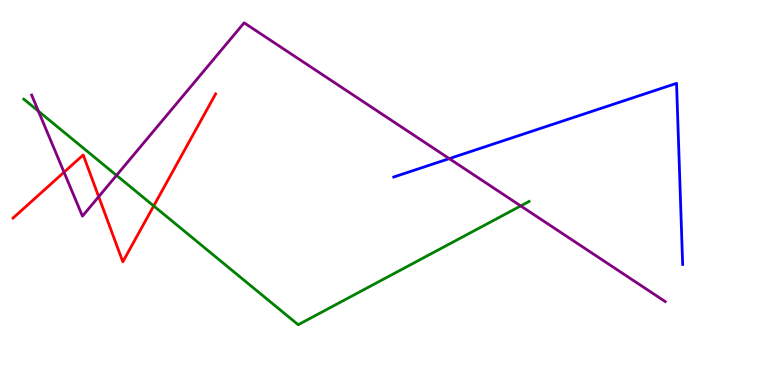[{'lines': ['blue', 'red'], 'intersections': []}, {'lines': ['green', 'red'], 'intersections': [{'x': 1.98, 'y': 4.65}]}, {'lines': ['purple', 'red'], 'intersections': [{'x': 0.826, 'y': 5.53}, {'x': 1.27, 'y': 4.89}]}, {'lines': ['blue', 'green'], 'intersections': []}, {'lines': ['blue', 'purple'], 'intersections': [{'x': 5.8, 'y': 5.88}]}, {'lines': ['green', 'purple'], 'intersections': [{'x': 0.496, 'y': 7.11}, {'x': 1.5, 'y': 5.44}, {'x': 6.72, 'y': 4.65}]}]